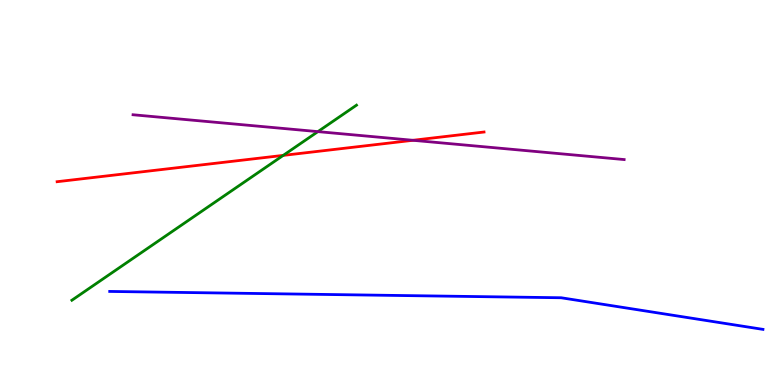[{'lines': ['blue', 'red'], 'intersections': []}, {'lines': ['green', 'red'], 'intersections': [{'x': 3.65, 'y': 5.96}]}, {'lines': ['purple', 'red'], 'intersections': [{'x': 5.33, 'y': 6.36}]}, {'lines': ['blue', 'green'], 'intersections': []}, {'lines': ['blue', 'purple'], 'intersections': []}, {'lines': ['green', 'purple'], 'intersections': [{'x': 4.1, 'y': 6.58}]}]